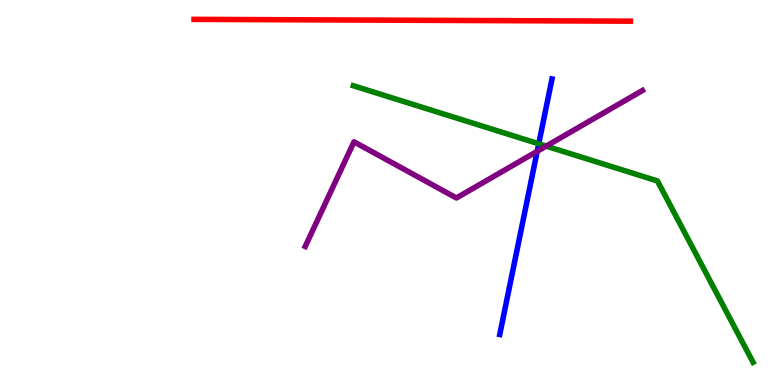[{'lines': ['blue', 'red'], 'intersections': []}, {'lines': ['green', 'red'], 'intersections': []}, {'lines': ['purple', 'red'], 'intersections': []}, {'lines': ['blue', 'green'], 'intersections': [{'x': 6.95, 'y': 6.27}]}, {'lines': ['blue', 'purple'], 'intersections': [{'x': 6.93, 'y': 6.07}]}, {'lines': ['green', 'purple'], 'intersections': [{'x': 7.05, 'y': 6.2}]}]